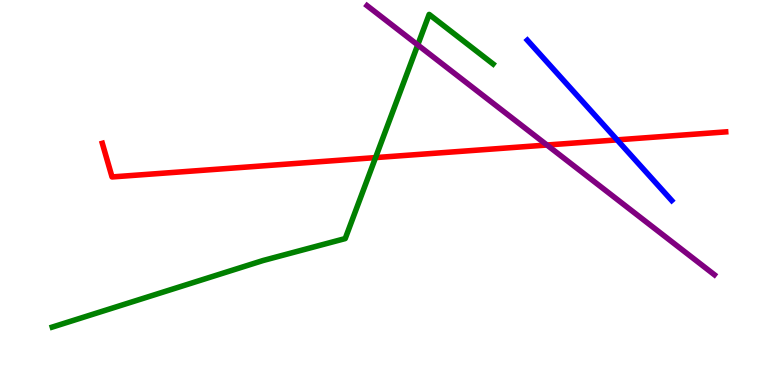[{'lines': ['blue', 'red'], 'intersections': [{'x': 7.96, 'y': 6.37}]}, {'lines': ['green', 'red'], 'intersections': [{'x': 4.85, 'y': 5.91}]}, {'lines': ['purple', 'red'], 'intersections': [{'x': 7.06, 'y': 6.23}]}, {'lines': ['blue', 'green'], 'intersections': []}, {'lines': ['blue', 'purple'], 'intersections': []}, {'lines': ['green', 'purple'], 'intersections': [{'x': 5.39, 'y': 8.83}]}]